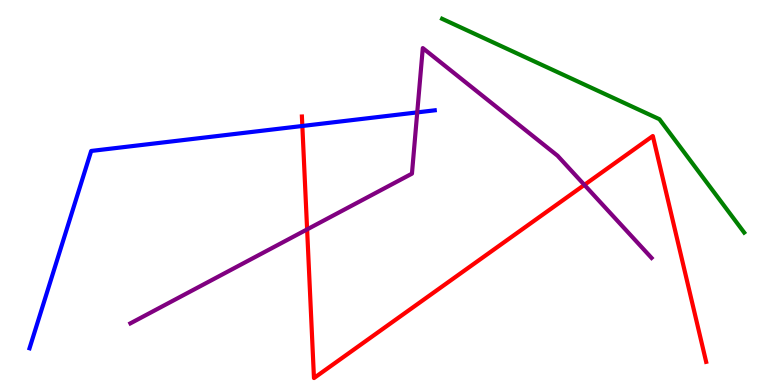[{'lines': ['blue', 'red'], 'intersections': [{'x': 3.9, 'y': 6.73}]}, {'lines': ['green', 'red'], 'intersections': []}, {'lines': ['purple', 'red'], 'intersections': [{'x': 3.96, 'y': 4.04}, {'x': 7.54, 'y': 5.2}]}, {'lines': ['blue', 'green'], 'intersections': []}, {'lines': ['blue', 'purple'], 'intersections': [{'x': 5.38, 'y': 7.08}]}, {'lines': ['green', 'purple'], 'intersections': []}]